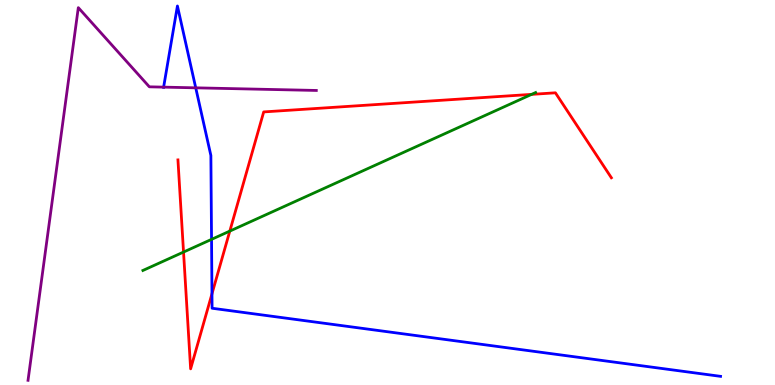[{'lines': ['blue', 'red'], 'intersections': [{'x': 2.74, 'y': 2.37}]}, {'lines': ['green', 'red'], 'intersections': [{'x': 2.37, 'y': 3.45}, {'x': 2.97, 'y': 4.0}, {'x': 6.86, 'y': 7.55}]}, {'lines': ['purple', 'red'], 'intersections': []}, {'lines': ['blue', 'green'], 'intersections': [{'x': 2.73, 'y': 3.78}]}, {'lines': ['blue', 'purple'], 'intersections': [{'x': 2.11, 'y': 7.74}, {'x': 2.53, 'y': 7.72}]}, {'lines': ['green', 'purple'], 'intersections': []}]